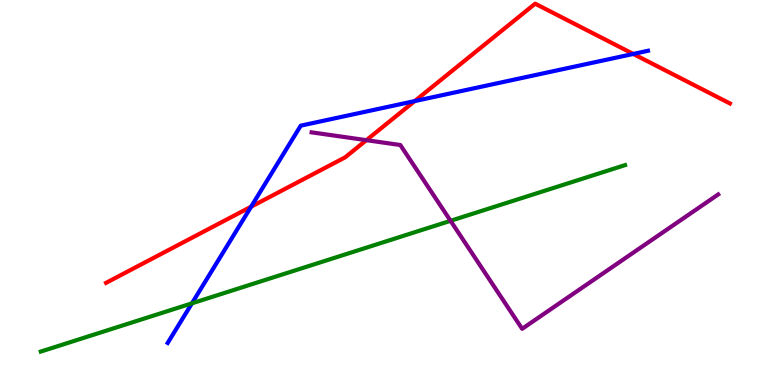[{'lines': ['blue', 'red'], 'intersections': [{'x': 3.24, 'y': 4.63}, {'x': 5.35, 'y': 7.37}, {'x': 8.17, 'y': 8.6}]}, {'lines': ['green', 'red'], 'intersections': []}, {'lines': ['purple', 'red'], 'intersections': [{'x': 4.73, 'y': 6.36}]}, {'lines': ['blue', 'green'], 'intersections': [{'x': 2.48, 'y': 2.12}]}, {'lines': ['blue', 'purple'], 'intersections': []}, {'lines': ['green', 'purple'], 'intersections': [{'x': 5.81, 'y': 4.26}]}]